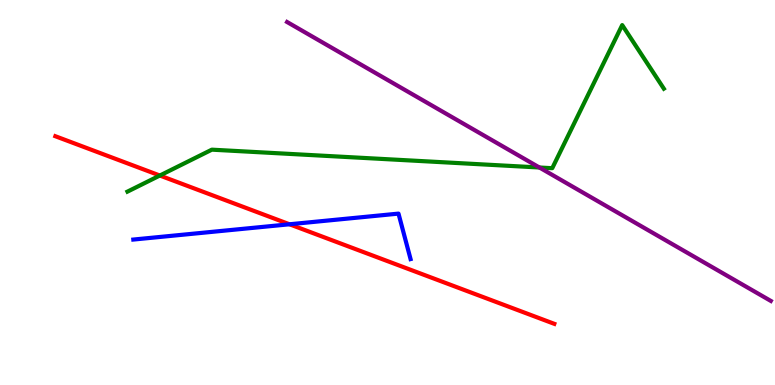[{'lines': ['blue', 'red'], 'intersections': [{'x': 3.74, 'y': 4.17}]}, {'lines': ['green', 'red'], 'intersections': [{'x': 2.06, 'y': 5.44}]}, {'lines': ['purple', 'red'], 'intersections': []}, {'lines': ['blue', 'green'], 'intersections': []}, {'lines': ['blue', 'purple'], 'intersections': []}, {'lines': ['green', 'purple'], 'intersections': [{'x': 6.96, 'y': 5.65}]}]